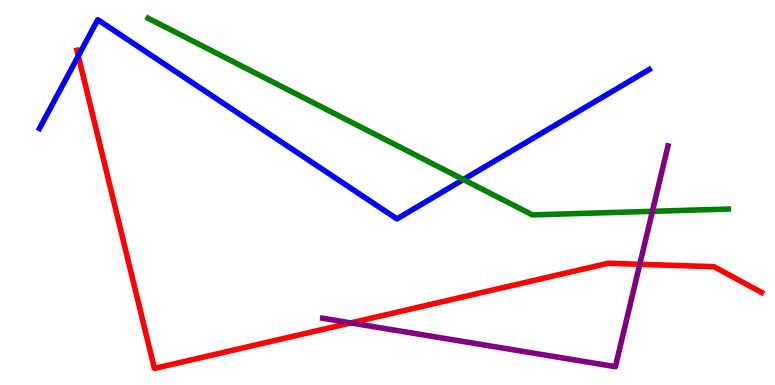[{'lines': ['blue', 'red'], 'intersections': [{'x': 1.01, 'y': 8.55}]}, {'lines': ['green', 'red'], 'intersections': []}, {'lines': ['purple', 'red'], 'intersections': [{'x': 4.53, 'y': 1.61}, {'x': 8.26, 'y': 3.14}]}, {'lines': ['blue', 'green'], 'intersections': [{'x': 5.98, 'y': 5.34}]}, {'lines': ['blue', 'purple'], 'intersections': []}, {'lines': ['green', 'purple'], 'intersections': [{'x': 8.42, 'y': 4.51}]}]